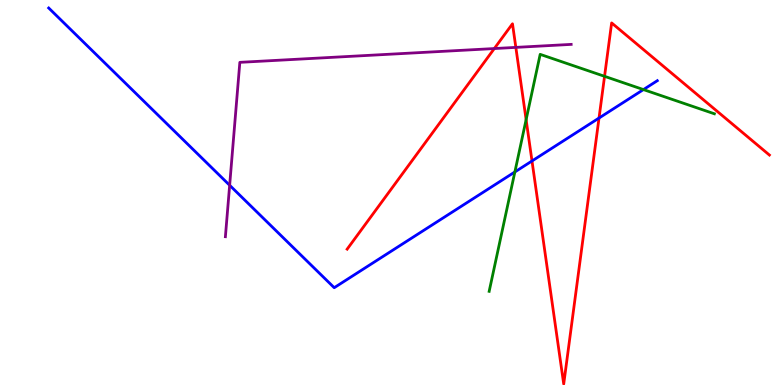[{'lines': ['blue', 'red'], 'intersections': [{'x': 6.86, 'y': 5.82}, {'x': 7.73, 'y': 6.93}]}, {'lines': ['green', 'red'], 'intersections': [{'x': 6.79, 'y': 6.89}, {'x': 7.8, 'y': 8.02}]}, {'lines': ['purple', 'red'], 'intersections': [{'x': 6.38, 'y': 8.74}, {'x': 6.66, 'y': 8.77}]}, {'lines': ['blue', 'green'], 'intersections': [{'x': 6.64, 'y': 5.53}, {'x': 8.3, 'y': 7.67}]}, {'lines': ['blue', 'purple'], 'intersections': [{'x': 2.96, 'y': 5.19}]}, {'lines': ['green', 'purple'], 'intersections': []}]